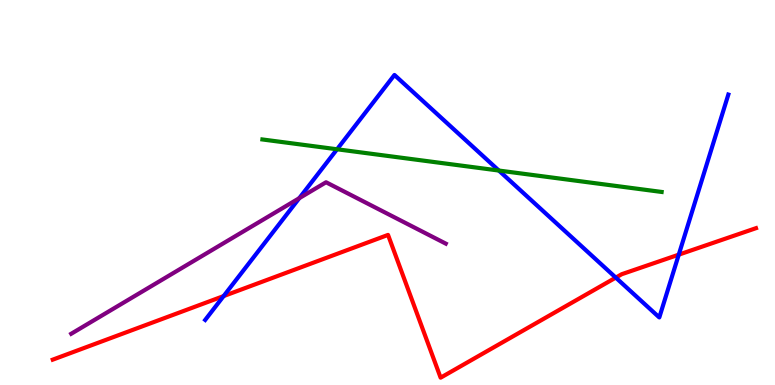[{'lines': ['blue', 'red'], 'intersections': [{'x': 2.89, 'y': 2.31}, {'x': 7.95, 'y': 2.79}, {'x': 8.76, 'y': 3.39}]}, {'lines': ['green', 'red'], 'intersections': []}, {'lines': ['purple', 'red'], 'intersections': []}, {'lines': ['blue', 'green'], 'intersections': [{'x': 4.35, 'y': 6.12}, {'x': 6.44, 'y': 5.57}]}, {'lines': ['blue', 'purple'], 'intersections': [{'x': 3.86, 'y': 4.85}]}, {'lines': ['green', 'purple'], 'intersections': []}]